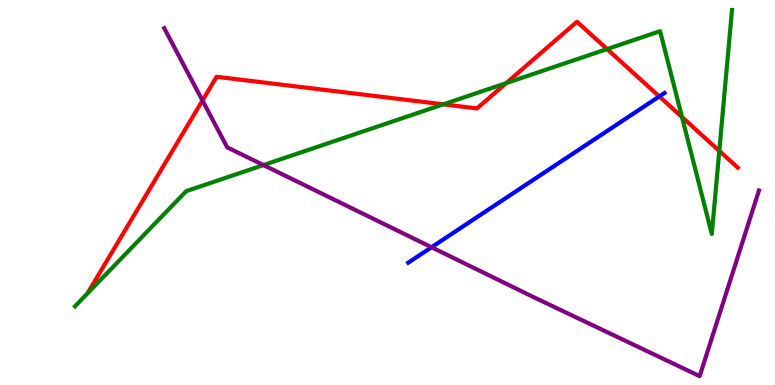[{'lines': ['blue', 'red'], 'intersections': [{'x': 8.51, 'y': 7.5}]}, {'lines': ['green', 'red'], 'intersections': [{'x': 5.72, 'y': 7.29}, {'x': 6.53, 'y': 7.84}, {'x': 7.83, 'y': 8.73}, {'x': 8.8, 'y': 6.96}, {'x': 9.28, 'y': 6.08}]}, {'lines': ['purple', 'red'], 'intersections': [{'x': 2.61, 'y': 7.39}]}, {'lines': ['blue', 'green'], 'intersections': []}, {'lines': ['blue', 'purple'], 'intersections': [{'x': 5.57, 'y': 3.58}]}, {'lines': ['green', 'purple'], 'intersections': [{'x': 3.4, 'y': 5.71}]}]